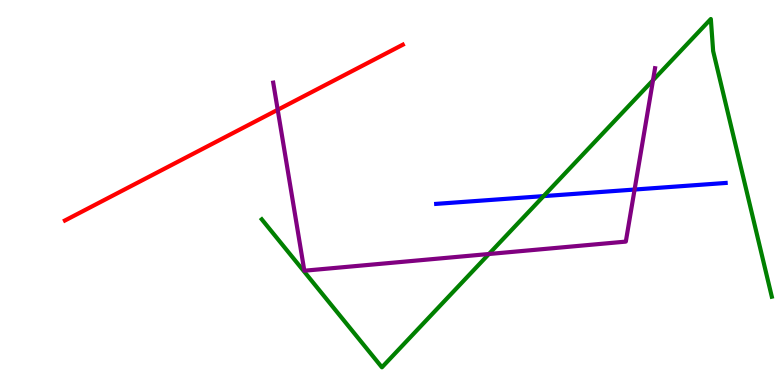[{'lines': ['blue', 'red'], 'intersections': []}, {'lines': ['green', 'red'], 'intersections': []}, {'lines': ['purple', 'red'], 'intersections': [{'x': 3.58, 'y': 7.15}]}, {'lines': ['blue', 'green'], 'intersections': [{'x': 7.01, 'y': 4.91}]}, {'lines': ['blue', 'purple'], 'intersections': [{'x': 8.19, 'y': 5.08}]}, {'lines': ['green', 'purple'], 'intersections': [{'x': 6.31, 'y': 3.4}, {'x': 8.43, 'y': 7.92}]}]